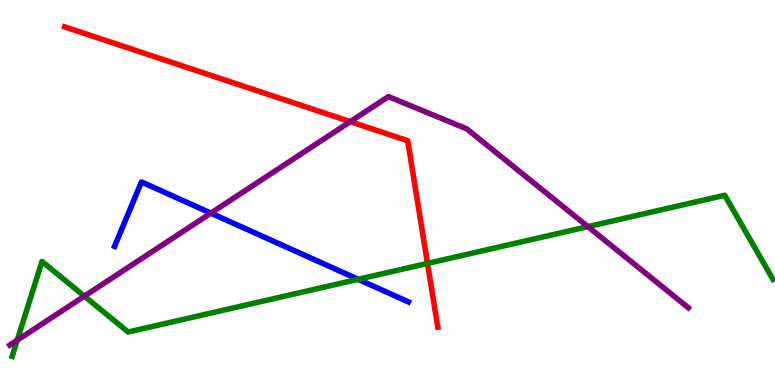[{'lines': ['blue', 'red'], 'intersections': []}, {'lines': ['green', 'red'], 'intersections': [{'x': 5.52, 'y': 3.16}]}, {'lines': ['purple', 'red'], 'intersections': [{'x': 4.52, 'y': 6.84}]}, {'lines': ['blue', 'green'], 'intersections': [{'x': 4.62, 'y': 2.75}]}, {'lines': ['blue', 'purple'], 'intersections': [{'x': 2.72, 'y': 4.46}]}, {'lines': ['green', 'purple'], 'intersections': [{'x': 0.222, 'y': 1.16}, {'x': 1.09, 'y': 2.31}, {'x': 7.59, 'y': 4.11}]}]